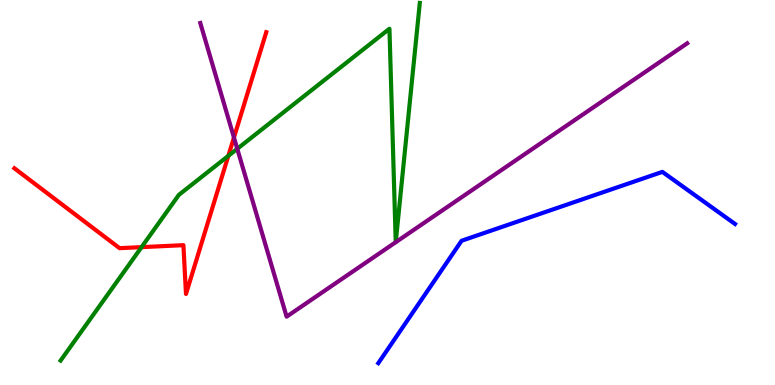[{'lines': ['blue', 'red'], 'intersections': []}, {'lines': ['green', 'red'], 'intersections': [{'x': 1.83, 'y': 3.58}, {'x': 2.95, 'y': 5.95}]}, {'lines': ['purple', 'red'], 'intersections': [{'x': 3.02, 'y': 6.43}]}, {'lines': ['blue', 'green'], 'intersections': []}, {'lines': ['blue', 'purple'], 'intersections': []}, {'lines': ['green', 'purple'], 'intersections': [{'x': 3.06, 'y': 6.14}]}]